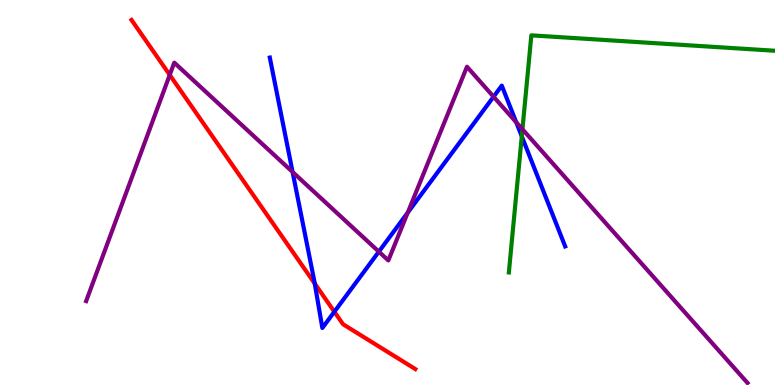[{'lines': ['blue', 'red'], 'intersections': [{'x': 4.06, 'y': 2.64}, {'x': 4.31, 'y': 1.9}]}, {'lines': ['green', 'red'], 'intersections': []}, {'lines': ['purple', 'red'], 'intersections': [{'x': 2.19, 'y': 8.05}]}, {'lines': ['blue', 'green'], 'intersections': [{'x': 6.73, 'y': 6.46}]}, {'lines': ['blue', 'purple'], 'intersections': [{'x': 3.78, 'y': 5.53}, {'x': 4.89, 'y': 3.46}, {'x': 5.26, 'y': 4.48}, {'x': 6.37, 'y': 7.49}, {'x': 6.66, 'y': 6.82}]}, {'lines': ['green', 'purple'], 'intersections': [{'x': 6.74, 'y': 6.64}]}]